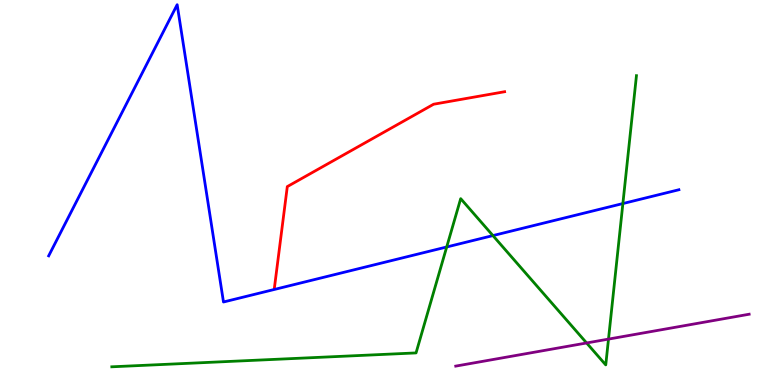[{'lines': ['blue', 'red'], 'intersections': []}, {'lines': ['green', 'red'], 'intersections': []}, {'lines': ['purple', 'red'], 'intersections': []}, {'lines': ['blue', 'green'], 'intersections': [{'x': 5.76, 'y': 3.59}, {'x': 6.36, 'y': 3.88}, {'x': 8.04, 'y': 4.71}]}, {'lines': ['blue', 'purple'], 'intersections': []}, {'lines': ['green', 'purple'], 'intersections': [{'x': 7.57, 'y': 1.09}, {'x': 7.85, 'y': 1.19}]}]